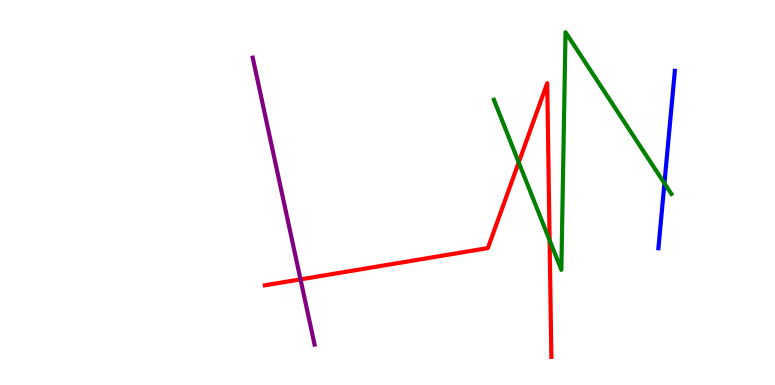[{'lines': ['blue', 'red'], 'intersections': []}, {'lines': ['green', 'red'], 'intersections': [{'x': 6.69, 'y': 5.78}, {'x': 7.09, 'y': 3.76}]}, {'lines': ['purple', 'red'], 'intersections': [{'x': 3.88, 'y': 2.74}]}, {'lines': ['blue', 'green'], 'intersections': [{'x': 8.57, 'y': 5.24}]}, {'lines': ['blue', 'purple'], 'intersections': []}, {'lines': ['green', 'purple'], 'intersections': []}]